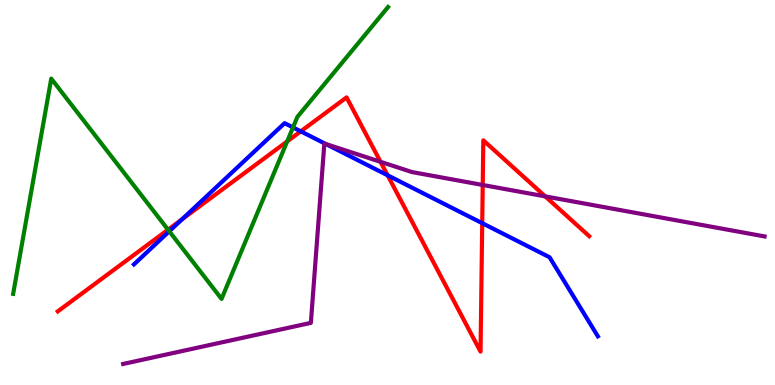[{'lines': ['blue', 'red'], 'intersections': [{'x': 2.35, 'y': 4.3}, {'x': 3.88, 'y': 6.59}, {'x': 5.0, 'y': 5.45}, {'x': 6.22, 'y': 4.2}]}, {'lines': ['green', 'red'], 'intersections': [{'x': 2.17, 'y': 4.03}, {'x': 3.71, 'y': 6.33}]}, {'lines': ['purple', 'red'], 'intersections': [{'x': 4.91, 'y': 5.8}, {'x': 6.23, 'y': 5.2}, {'x': 7.04, 'y': 4.9}]}, {'lines': ['blue', 'green'], 'intersections': [{'x': 2.18, 'y': 3.99}, {'x': 3.78, 'y': 6.69}]}, {'lines': ['blue', 'purple'], 'intersections': [{'x': 4.2, 'y': 6.26}]}, {'lines': ['green', 'purple'], 'intersections': []}]